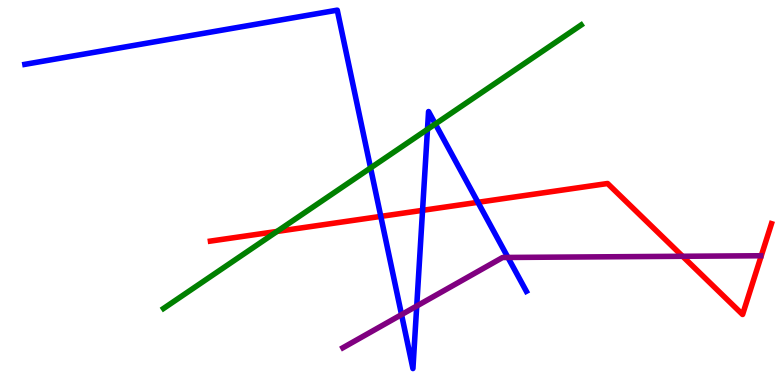[{'lines': ['blue', 'red'], 'intersections': [{'x': 4.91, 'y': 4.38}, {'x': 5.45, 'y': 4.54}, {'x': 6.17, 'y': 4.75}]}, {'lines': ['green', 'red'], 'intersections': [{'x': 3.57, 'y': 3.99}]}, {'lines': ['purple', 'red'], 'intersections': [{'x': 8.81, 'y': 3.34}]}, {'lines': ['blue', 'green'], 'intersections': [{'x': 4.78, 'y': 5.64}, {'x': 5.52, 'y': 6.64}, {'x': 5.62, 'y': 6.78}]}, {'lines': ['blue', 'purple'], 'intersections': [{'x': 5.18, 'y': 1.83}, {'x': 5.38, 'y': 2.05}, {'x': 6.55, 'y': 3.31}]}, {'lines': ['green', 'purple'], 'intersections': []}]